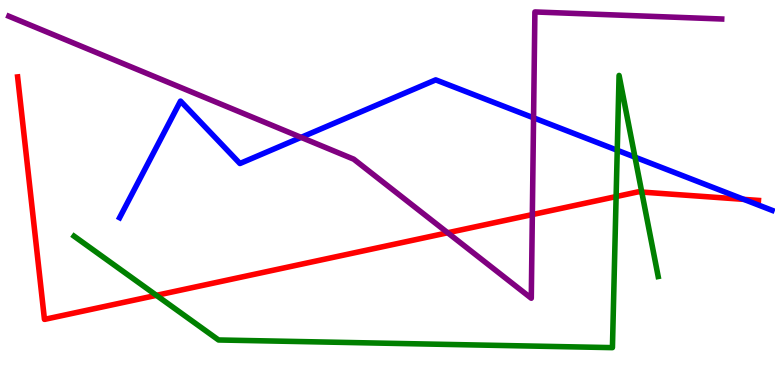[{'lines': ['blue', 'red'], 'intersections': [{'x': 9.6, 'y': 4.82}]}, {'lines': ['green', 'red'], 'intersections': [{'x': 2.02, 'y': 2.33}, {'x': 7.95, 'y': 4.89}, {'x': 8.28, 'y': 5.01}]}, {'lines': ['purple', 'red'], 'intersections': [{'x': 5.78, 'y': 3.95}, {'x': 6.87, 'y': 4.43}]}, {'lines': ['blue', 'green'], 'intersections': [{'x': 7.96, 'y': 6.1}, {'x': 8.19, 'y': 5.92}]}, {'lines': ['blue', 'purple'], 'intersections': [{'x': 3.89, 'y': 6.43}, {'x': 6.88, 'y': 6.94}]}, {'lines': ['green', 'purple'], 'intersections': []}]